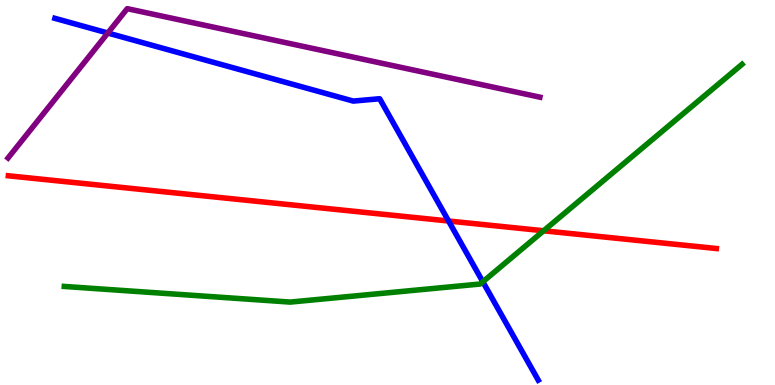[{'lines': ['blue', 'red'], 'intersections': [{'x': 5.79, 'y': 4.26}]}, {'lines': ['green', 'red'], 'intersections': [{'x': 7.01, 'y': 4.01}]}, {'lines': ['purple', 'red'], 'intersections': []}, {'lines': ['blue', 'green'], 'intersections': [{'x': 6.23, 'y': 2.68}]}, {'lines': ['blue', 'purple'], 'intersections': [{'x': 1.39, 'y': 9.14}]}, {'lines': ['green', 'purple'], 'intersections': []}]